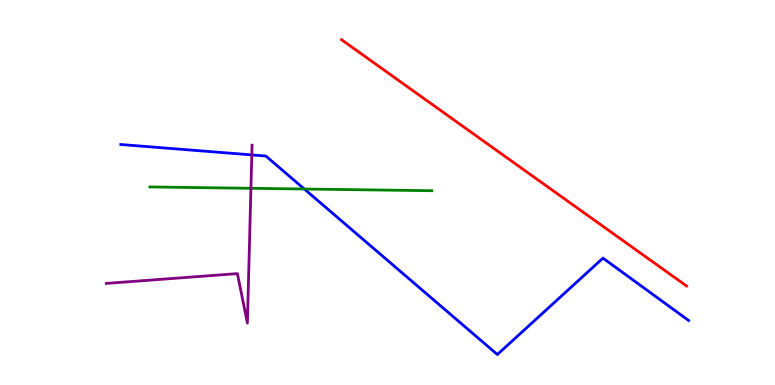[{'lines': ['blue', 'red'], 'intersections': []}, {'lines': ['green', 'red'], 'intersections': []}, {'lines': ['purple', 'red'], 'intersections': []}, {'lines': ['blue', 'green'], 'intersections': [{'x': 3.93, 'y': 5.09}]}, {'lines': ['blue', 'purple'], 'intersections': [{'x': 3.25, 'y': 5.98}]}, {'lines': ['green', 'purple'], 'intersections': [{'x': 3.24, 'y': 5.11}]}]